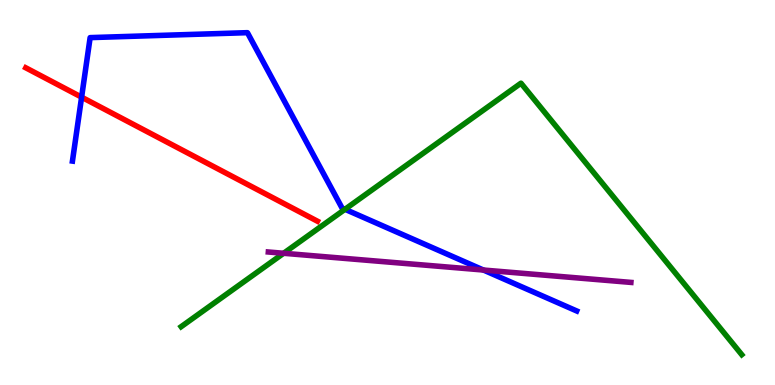[{'lines': ['blue', 'red'], 'intersections': [{'x': 1.05, 'y': 7.48}]}, {'lines': ['green', 'red'], 'intersections': []}, {'lines': ['purple', 'red'], 'intersections': []}, {'lines': ['blue', 'green'], 'intersections': [{'x': 4.45, 'y': 4.56}]}, {'lines': ['blue', 'purple'], 'intersections': [{'x': 6.24, 'y': 2.99}]}, {'lines': ['green', 'purple'], 'intersections': [{'x': 3.66, 'y': 3.42}]}]